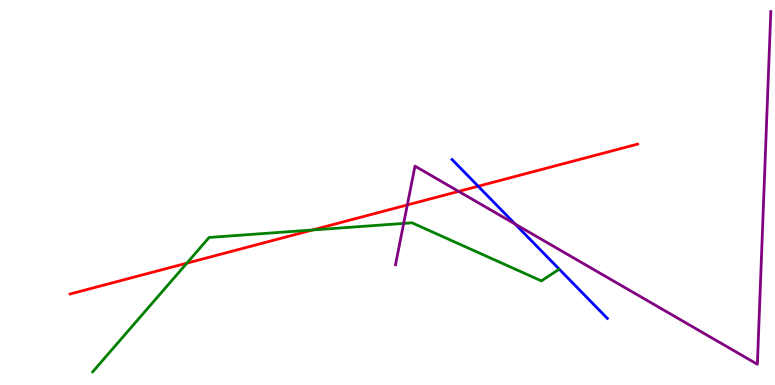[{'lines': ['blue', 'red'], 'intersections': [{'x': 6.17, 'y': 5.16}]}, {'lines': ['green', 'red'], 'intersections': [{'x': 2.41, 'y': 3.16}, {'x': 4.03, 'y': 4.03}]}, {'lines': ['purple', 'red'], 'intersections': [{'x': 5.26, 'y': 4.68}, {'x': 5.92, 'y': 5.03}]}, {'lines': ['blue', 'green'], 'intersections': []}, {'lines': ['blue', 'purple'], 'intersections': [{'x': 6.65, 'y': 4.18}]}, {'lines': ['green', 'purple'], 'intersections': [{'x': 5.21, 'y': 4.2}]}]